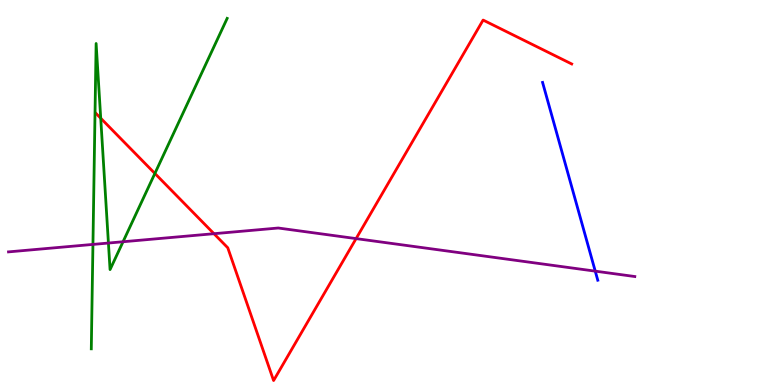[{'lines': ['blue', 'red'], 'intersections': []}, {'lines': ['green', 'red'], 'intersections': [{'x': 1.3, 'y': 6.93}, {'x': 2.0, 'y': 5.49}]}, {'lines': ['purple', 'red'], 'intersections': [{'x': 2.76, 'y': 3.93}, {'x': 4.59, 'y': 3.8}]}, {'lines': ['blue', 'green'], 'intersections': []}, {'lines': ['blue', 'purple'], 'intersections': [{'x': 7.68, 'y': 2.96}]}, {'lines': ['green', 'purple'], 'intersections': [{'x': 1.2, 'y': 3.65}, {'x': 1.4, 'y': 3.69}, {'x': 1.59, 'y': 3.72}]}]